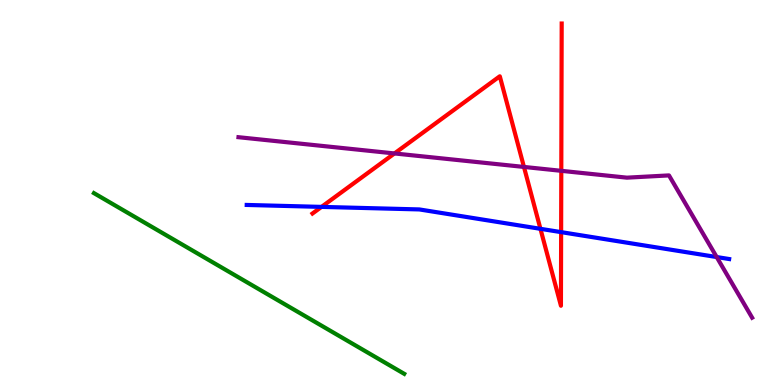[{'lines': ['blue', 'red'], 'intersections': [{'x': 4.15, 'y': 4.63}, {'x': 6.97, 'y': 4.06}, {'x': 7.24, 'y': 3.97}]}, {'lines': ['green', 'red'], 'intersections': []}, {'lines': ['purple', 'red'], 'intersections': [{'x': 5.09, 'y': 6.01}, {'x': 6.76, 'y': 5.66}, {'x': 7.24, 'y': 5.56}]}, {'lines': ['blue', 'green'], 'intersections': []}, {'lines': ['blue', 'purple'], 'intersections': [{'x': 9.25, 'y': 3.32}]}, {'lines': ['green', 'purple'], 'intersections': []}]